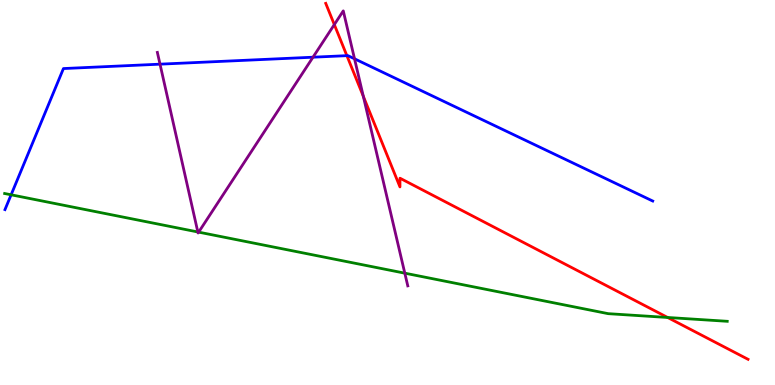[{'lines': ['blue', 'red'], 'intersections': [{'x': 4.48, 'y': 8.55}]}, {'lines': ['green', 'red'], 'intersections': [{'x': 8.61, 'y': 1.75}]}, {'lines': ['purple', 'red'], 'intersections': [{'x': 4.31, 'y': 9.36}, {'x': 4.69, 'y': 7.5}]}, {'lines': ['blue', 'green'], 'intersections': [{'x': 0.143, 'y': 4.94}]}, {'lines': ['blue', 'purple'], 'intersections': [{'x': 2.06, 'y': 8.33}, {'x': 4.04, 'y': 8.51}, {'x': 4.57, 'y': 8.47}]}, {'lines': ['green', 'purple'], 'intersections': [{'x': 2.55, 'y': 3.97}, {'x': 2.56, 'y': 3.97}, {'x': 5.22, 'y': 2.9}]}]